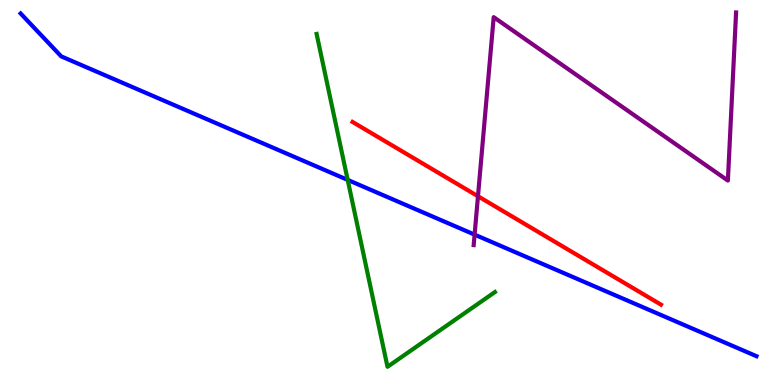[{'lines': ['blue', 'red'], 'intersections': []}, {'lines': ['green', 'red'], 'intersections': []}, {'lines': ['purple', 'red'], 'intersections': [{'x': 6.17, 'y': 4.9}]}, {'lines': ['blue', 'green'], 'intersections': [{'x': 4.49, 'y': 5.33}]}, {'lines': ['blue', 'purple'], 'intersections': [{'x': 6.12, 'y': 3.91}]}, {'lines': ['green', 'purple'], 'intersections': []}]